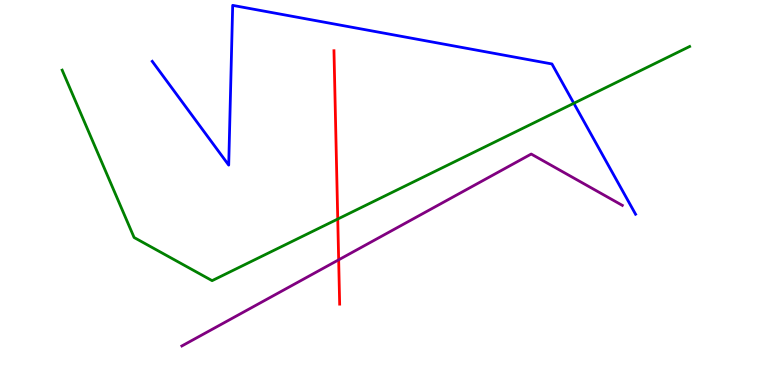[{'lines': ['blue', 'red'], 'intersections': []}, {'lines': ['green', 'red'], 'intersections': [{'x': 4.36, 'y': 4.31}]}, {'lines': ['purple', 'red'], 'intersections': [{'x': 4.37, 'y': 3.25}]}, {'lines': ['blue', 'green'], 'intersections': [{'x': 7.4, 'y': 7.32}]}, {'lines': ['blue', 'purple'], 'intersections': []}, {'lines': ['green', 'purple'], 'intersections': []}]